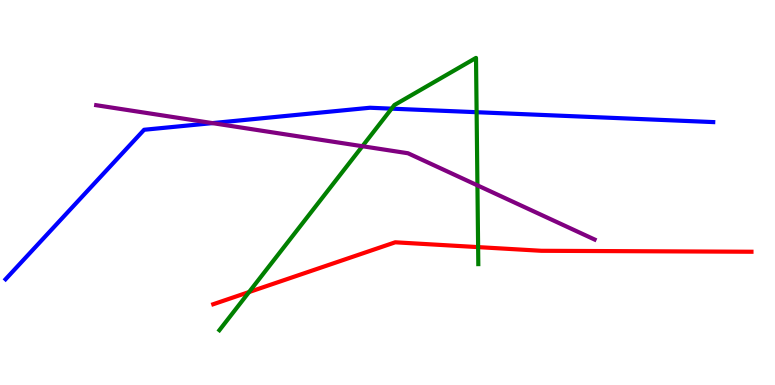[{'lines': ['blue', 'red'], 'intersections': []}, {'lines': ['green', 'red'], 'intersections': [{'x': 3.21, 'y': 2.41}, {'x': 6.17, 'y': 3.58}]}, {'lines': ['purple', 'red'], 'intersections': []}, {'lines': ['blue', 'green'], 'intersections': [{'x': 5.05, 'y': 7.18}, {'x': 6.15, 'y': 7.09}]}, {'lines': ['blue', 'purple'], 'intersections': [{'x': 2.74, 'y': 6.8}]}, {'lines': ['green', 'purple'], 'intersections': [{'x': 4.68, 'y': 6.2}, {'x': 6.16, 'y': 5.19}]}]